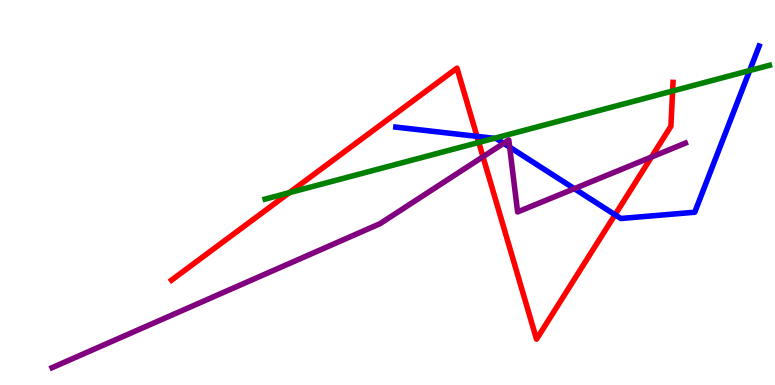[{'lines': ['blue', 'red'], 'intersections': [{'x': 6.15, 'y': 6.46}, {'x': 7.94, 'y': 4.42}]}, {'lines': ['green', 'red'], 'intersections': [{'x': 3.73, 'y': 4.99}, {'x': 6.18, 'y': 6.3}, {'x': 8.68, 'y': 7.64}]}, {'lines': ['purple', 'red'], 'intersections': [{'x': 6.23, 'y': 5.93}, {'x': 8.41, 'y': 5.92}]}, {'lines': ['blue', 'green'], 'intersections': [{'x': 6.38, 'y': 6.41}, {'x': 9.67, 'y': 8.17}]}, {'lines': ['blue', 'purple'], 'intersections': [{'x': 6.5, 'y': 6.28}, {'x': 6.58, 'y': 6.18}, {'x': 7.41, 'y': 5.1}]}, {'lines': ['green', 'purple'], 'intersections': []}]